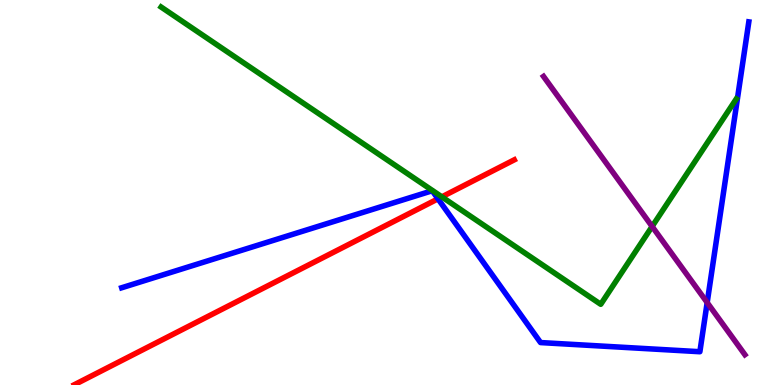[{'lines': ['blue', 'red'], 'intersections': [{'x': 5.65, 'y': 4.84}]}, {'lines': ['green', 'red'], 'intersections': [{'x': 5.7, 'y': 4.89}]}, {'lines': ['purple', 'red'], 'intersections': []}, {'lines': ['blue', 'green'], 'intersections': []}, {'lines': ['blue', 'purple'], 'intersections': [{'x': 9.12, 'y': 2.14}]}, {'lines': ['green', 'purple'], 'intersections': [{'x': 8.41, 'y': 4.12}]}]